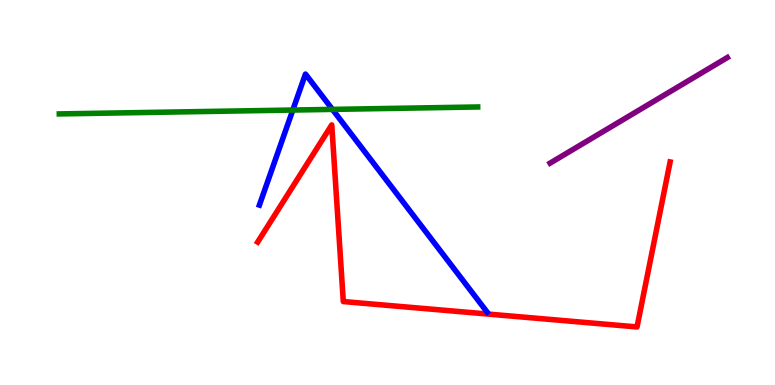[{'lines': ['blue', 'red'], 'intersections': []}, {'lines': ['green', 'red'], 'intersections': []}, {'lines': ['purple', 'red'], 'intersections': []}, {'lines': ['blue', 'green'], 'intersections': [{'x': 3.78, 'y': 7.14}, {'x': 4.29, 'y': 7.16}]}, {'lines': ['blue', 'purple'], 'intersections': []}, {'lines': ['green', 'purple'], 'intersections': []}]